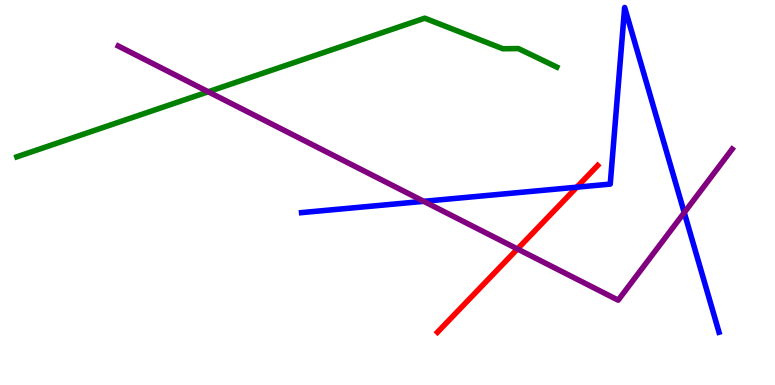[{'lines': ['blue', 'red'], 'intersections': [{'x': 7.44, 'y': 5.14}]}, {'lines': ['green', 'red'], 'intersections': []}, {'lines': ['purple', 'red'], 'intersections': [{'x': 6.68, 'y': 3.53}]}, {'lines': ['blue', 'green'], 'intersections': []}, {'lines': ['blue', 'purple'], 'intersections': [{'x': 5.47, 'y': 4.77}, {'x': 8.83, 'y': 4.48}]}, {'lines': ['green', 'purple'], 'intersections': [{'x': 2.69, 'y': 7.62}]}]